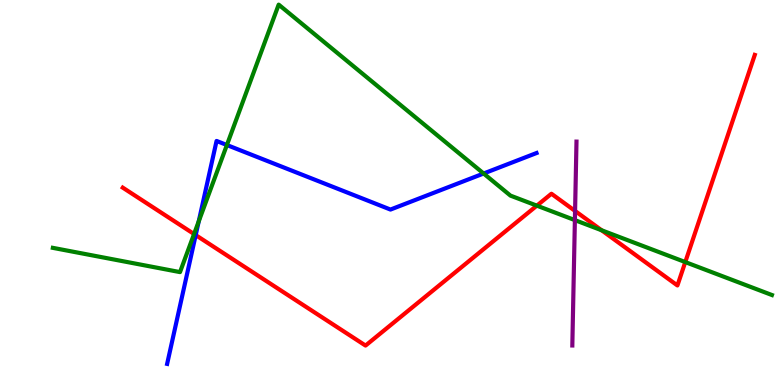[{'lines': ['blue', 'red'], 'intersections': [{'x': 2.53, 'y': 3.89}]}, {'lines': ['green', 'red'], 'intersections': [{'x': 2.5, 'y': 3.92}, {'x': 6.93, 'y': 4.66}, {'x': 7.76, 'y': 4.02}, {'x': 8.84, 'y': 3.19}]}, {'lines': ['purple', 'red'], 'intersections': [{'x': 7.42, 'y': 4.52}]}, {'lines': ['blue', 'green'], 'intersections': [{'x': 2.56, 'y': 4.25}, {'x': 2.93, 'y': 6.23}, {'x': 6.24, 'y': 5.49}]}, {'lines': ['blue', 'purple'], 'intersections': []}, {'lines': ['green', 'purple'], 'intersections': [{'x': 7.42, 'y': 4.28}]}]